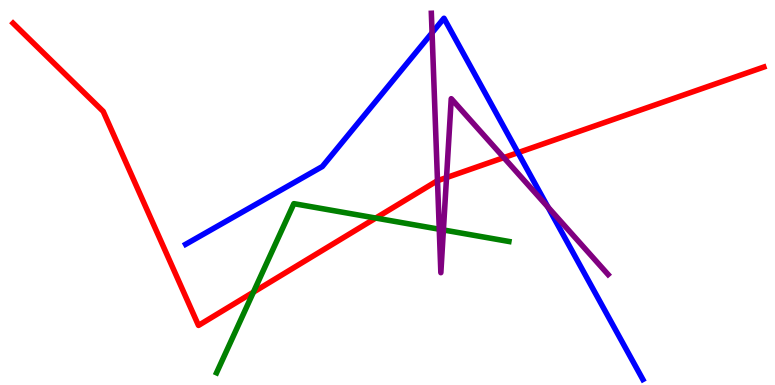[{'lines': ['blue', 'red'], 'intersections': [{'x': 6.68, 'y': 6.03}]}, {'lines': ['green', 'red'], 'intersections': [{'x': 3.27, 'y': 2.41}, {'x': 4.85, 'y': 4.34}]}, {'lines': ['purple', 'red'], 'intersections': [{'x': 5.64, 'y': 5.31}, {'x': 5.76, 'y': 5.39}, {'x': 6.5, 'y': 5.91}]}, {'lines': ['blue', 'green'], 'intersections': []}, {'lines': ['blue', 'purple'], 'intersections': [{'x': 5.58, 'y': 9.15}, {'x': 7.07, 'y': 4.62}]}, {'lines': ['green', 'purple'], 'intersections': [{'x': 5.67, 'y': 4.05}, {'x': 5.72, 'y': 4.03}]}]